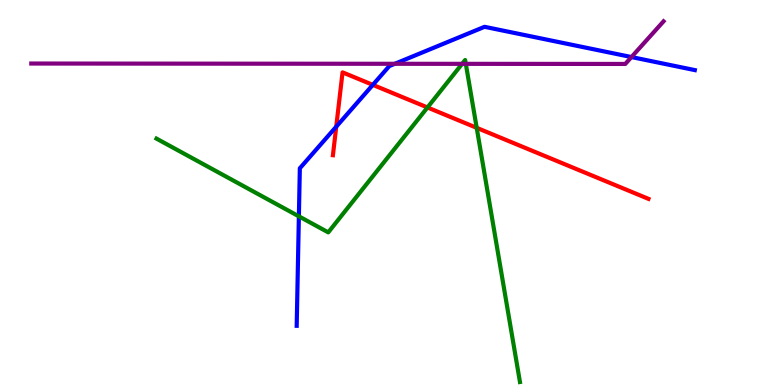[{'lines': ['blue', 'red'], 'intersections': [{'x': 4.34, 'y': 6.71}, {'x': 4.81, 'y': 7.8}]}, {'lines': ['green', 'red'], 'intersections': [{'x': 5.52, 'y': 7.21}, {'x': 6.15, 'y': 6.68}]}, {'lines': ['purple', 'red'], 'intersections': []}, {'lines': ['blue', 'green'], 'intersections': [{'x': 3.86, 'y': 4.38}]}, {'lines': ['blue', 'purple'], 'intersections': [{'x': 5.09, 'y': 8.34}, {'x': 8.15, 'y': 8.52}]}, {'lines': ['green', 'purple'], 'intersections': [{'x': 5.96, 'y': 8.34}, {'x': 6.01, 'y': 8.34}]}]